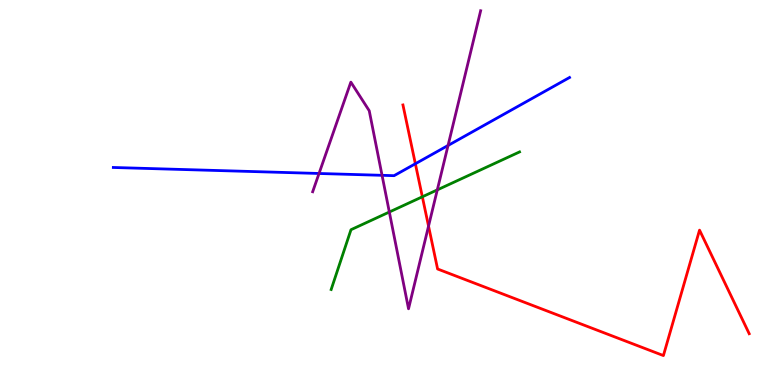[{'lines': ['blue', 'red'], 'intersections': [{'x': 5.36, 'y': 5.75}]}, {'lines': ['green', 'red'], 'intersections': [{'x': 5.45, 'y': 4.89}]}, {'lines': ['purple', 'red'], 'intersections': [{'x': 5.53, 'y': 4.13}]}, {'lines': ['blue', 'green'], 'intersections': []}, {'lines': ['blue', 'purple'], 'intersections': [{'x': 4.12, 'y': 5.49}, {'x': 4.93, 'y': 5.45}, {'x': 5.78, 'y': 6.22}]}, {'lines': ['green', 'purple'], 'intersections': [{'x': 5.02, 'y': 4.49}, {'x': 5.64, 'y': 5.07}]}]